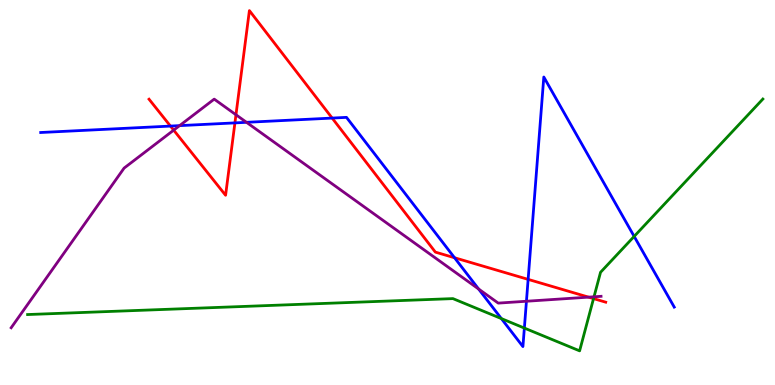[{'lines': ['blue', 'red'], 'intersections': [{'x': 2.2, 'y': 6.73}, {'x': 3.03, 'y': 6.81}, {'x': 4.29, 'y': 6.93}, {'x': 5.86, 'y': 3.31}, {'x': 6.81, 'y': 2.74}]}, {'lines': ['green', 'red'], 'intersections': [{'x': 7.66, 'y': 2.24}]}, {'lines': ['purple', 'red'], 'intersections': [{'x': 2.24, 'y': 6.62}, {'x': 3.04, 'y': 7.02}, {'x': 7.59, 'y': 2.28}]}, {'lines': ['blue', 'green'], 'intersections': [{'x': 6.47, 'y': 1.73}, {'x': 6.77, 'y': 1.48}, {'x': 8.18, 'y': 3.86}]}, {'lines': ['blue', 'purple'], 'intersections': [{'x': 2.32, 'y': 6.74}, {'x': 3.18, 'y': 6.82}, {'x': 6.18, 'y': 2.49}, {'x': 6.79, 'y': 2.18}]}, {'lines': ['green', 'purple'], 'intersections': [{'x': 7.66, 'y': 2.29}]}]